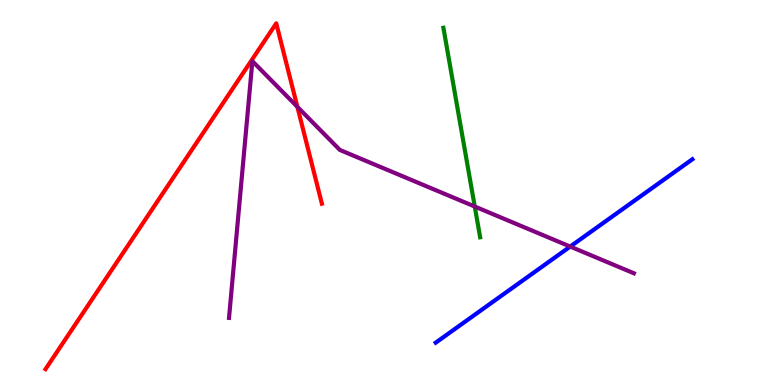[{'lines': ['blue', 'red'], 'intersections': []}, {'lines': ['green', 'red'], 'intersections': []}, {'lines': ['purple', 'red'], 'intersections': [{'x': 3.84, 'y': 7.22}]}, {'lines': ['blue', 'green'], 'intersections': []}, {'lines': ['blue', 'purple'], 'intersections': [{'x': 7.36, 'y': 3.6}]}, {'lines': ['green', 'purple'], 'intersections': [{'x': 6.13, 'y': 4.64}]}]